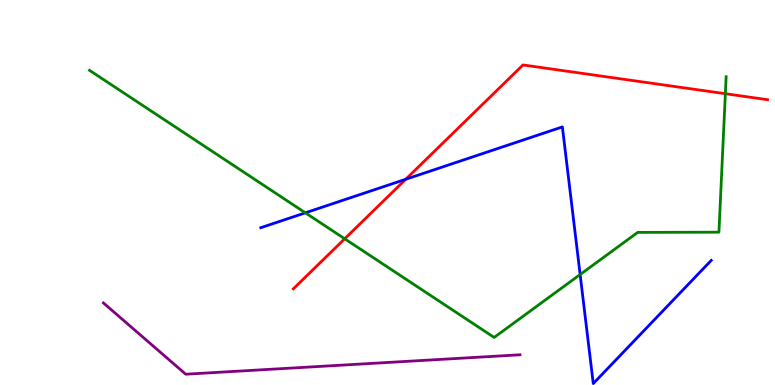[{'lines': ['blue', 'red'], 'intersections': [{'x': 5.24, 'y': 5.34}]}, {'lines': ['green', 'red'], 'intersections': [{'x': 4.45, 'y': 3.8}, {'x': 9.36, 'y': 7.57}]}, {'lines': ['purple', 'red'], 'intersections': []}, {'lines': ['blue', 'green'], 'intersections': [{'x': 3.94, 'y': 4.47}, {'x': 7.49, 'y': 2.87}]}, {'lines': ['blue', 'purple'], 'intersections': []}, {'lines': ['green', 'purple'], 'intersections': []}]